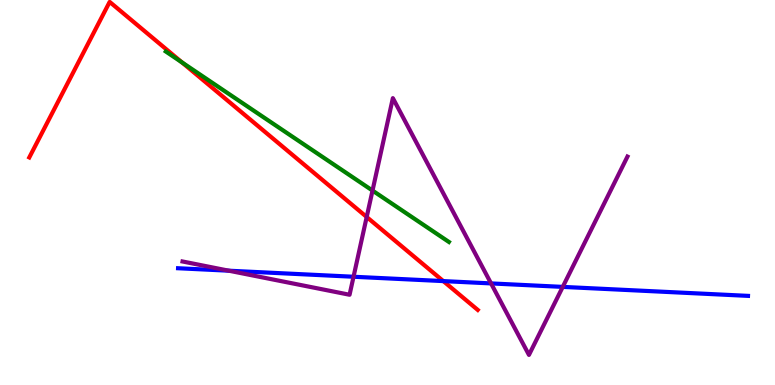[{'lines': ['blue', 'red'], 'intersections': [{'x': 5.72, 'y': 2.7}]}, {'lines': ['green', 'red'], 'intersections': [{'x': 2.35, 'y': 8.38}]}, {'lines': ['purple', 'red'], 'intersections': [{'x': 4.73, 'y': 4.36}]}, {'lines': ['blue', 'green'], 'intersections': []}, {'lines': ['blue', 'purple'], 'intersections': [{'x': 2.95, 'y': 2.97}, {'x': 4.56, 'y': 2.81}, {'x': 6.34, 'y': 2.64}, {'x': 7.26, 'y': 2.55}]}, {'lines': ['green', 'purple'], 'intersections': [{'x': 4.81, 'y': 5.05}]}]